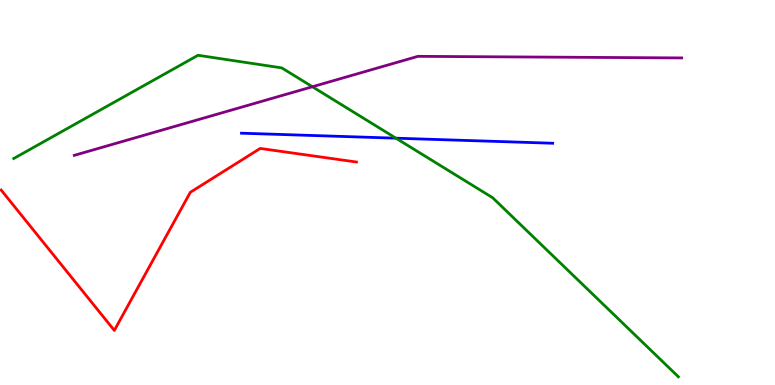[{'lines': ['blue', 'red'], 'intersections': []}, {'lines': ['green', 'red'], 'intersections': []}, {'lines': ['purple', 'red'], 'intersections': []}, {'lines': ['blue', 'green'], 'intersections': [{'x': 5.11, 'y': 6.41}]}, {'lines': ['blue', 'purple'], 'intersections': []}, {'lines': ['green', 'purple'], 'intersections': [{'x': 4.03, 'y': 7.75}]}]